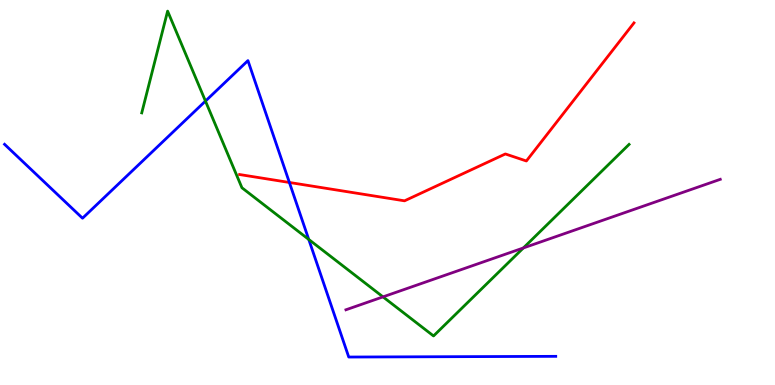[{'lines': ['blue', 'red'], 'intersections': [{'x': 3.73, 'y': 5.26}]}, {'lines': ['green', 'red'], 'intersections': []}, {'lines': ['purple', 'red'], 'intersections': []}, {'lines': ['blue', 'green'], 'intersections': [{'x': 2.65, 'y': 7.37}, {'x': 3.98, 'y': 3.78}]}, {'lines': ['blue', 'purple'], 'intersections': []}, {'lines': ['green', 'purple'], 'intersections': [{'x': 4.94, 'y': 2.29}, {'x': 6.75, 'y': 3.56}]}]